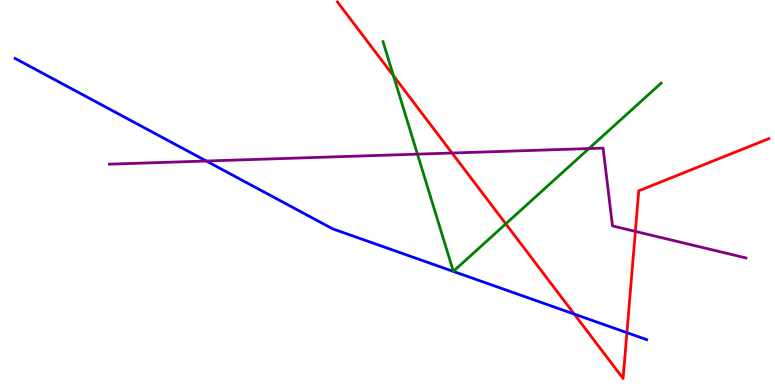[{'lines': ['blue', 'red'], 'intersections': [{'x': 7.41, 'y': 1.84}, {'x': 8.09, 'y': 1.36}]}, {'lines': ['green', 'red'], 'intersections': [{'x': 5.08, 'y': 8.03}, {'x': 6.53, 'y': 4.19}]}, {'lines': ['purple', 'red'], 'intersections': [{'x': 5.83, 'y': 6.03}, {'x': 8.2, 'y': 3.99}]}, {'lines': ['blue', 'green'], 'intersections': []}, {'lines': ['blue', 'purple'], 'intersections': [{'x': 2.66, 'y': 5.82}]}, {'lines': ['green', 'purple'], 'intersections': [{'x': 5.39, 'y': 6.0}, {'x': 7.6, 'y': 6.14}]}]